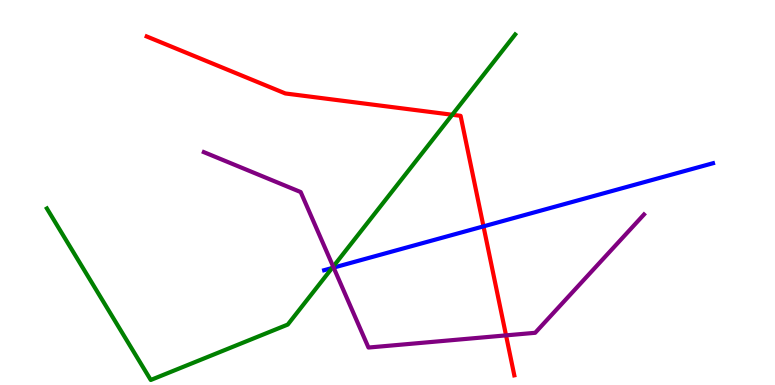[{'lines': ['blue', 'red'], 'intersections': [{'x': 6.24, 'y': 4.12}]}, {'lines': ['green', 'red'], 'intersections': [{'x': 5.84, 'y': 7.02}]}, {'lines': ['purple', 'red'], 'intersections': [{'x': 6.53, 'y': 1.29}]}, {'lines': ['blue', 'green'], 'intersections': [{'x': 4.29, 'y': 3.04}]}, {'lines': ['blue', 'purple'], 'intersections': [{'x': 4.3, 'y': 3.05}]}, {'lines': ['green', 'purple'], 'intersections': [{'x': 4.3, 'y': 3.07}]}]